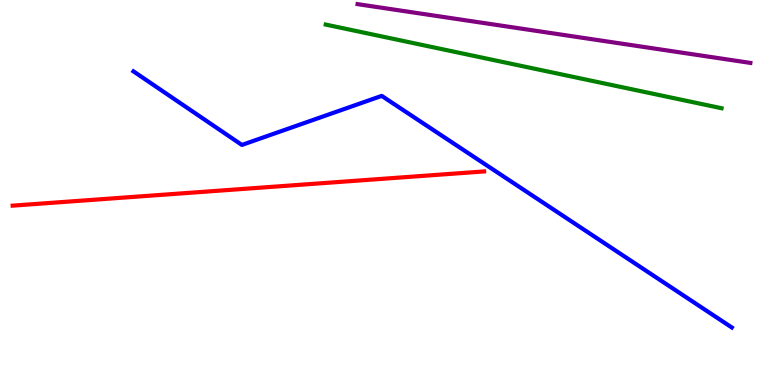[{'lines': ['blue', 'red'], 'intersections': []}, {'lines': ['green', 'red'], 'intersections': []}, {'lines': ['purple', 'red'], 'intersections': []}, {'lines': ['blue', 'green'], 'intersections': []}, {'lines': ['blue', 'purple'], 'intersections': []}, {'lines': ['green', 'purple'], 'intersections': []}]